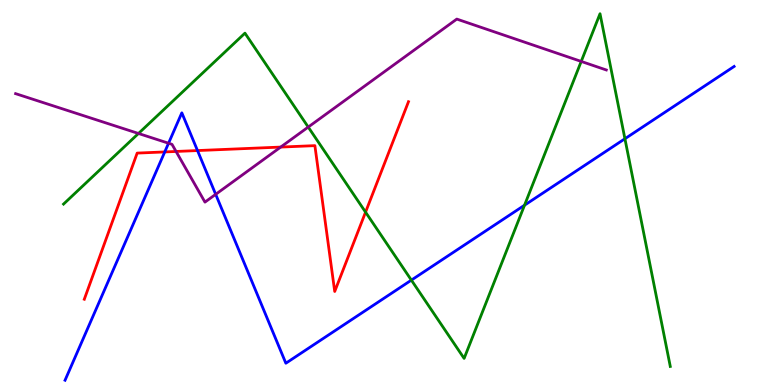[{'lines': ['blue', 'red'], 'intersections': [{'x': 2.13, 'y': 6.05}, {'x': 2.55, 'y': 6.09}]}, {'lines': ['green', 'red'], 'intersections': [{'x': 4.72, 'y': 4.49}]}, {'lines': ['purple', 'red'], 'intersections': [{'x': 2.27, 'y': 6.07}, {'x': 3.62, 'y': 6.18}]}, {'lines': ['blue', 'green'], 'intersections': [{'x': 5.31, 'y': 2.72}, {'x': 6.77, 'y': 4.67}, {'x': 8.06, 'y': 6.4}]}, {'lines': ['blue', 'purple'], 'intersections': [{'x': 2.17, 'y': 6.28}, {'x': 2.78, 'y': 4.95}]}, {'lines': ['green', 'purple'], 'intersections': [{'x': 1.79, 'y': 6.53}, {'x': 3.98, 'y': 6.7}, {'x': 7.5, 'y': 8.4}]}]